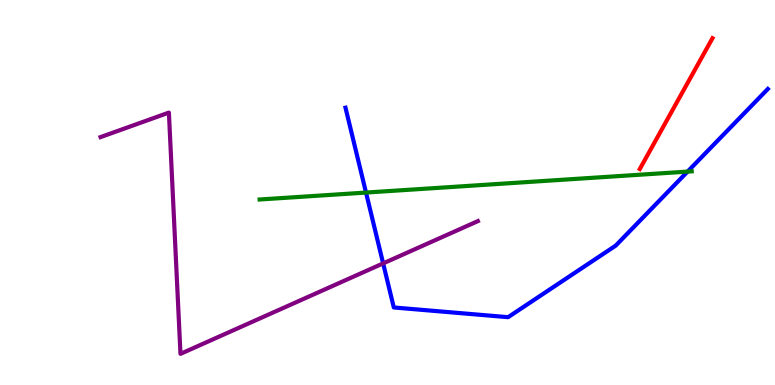[{'lines': ['blue', 'red'], 'intersections': []}, {'lines': ['green', 'red'], 'intersections': []}, {'lines': ['purple', 'red'], 'intersections': []}, {'lines': ['blue', 'green'], 'intersections': [{'x': 4.72, 'y': 5.0}, {'x': 8.87, 'y': 5.54}]}, {'lines': ['blue', 'purple'], 'intersections': [{'x': 4.94, 'y': 3.16}]}, {'lines': ['green', 'purple'], 'intersections': []}]